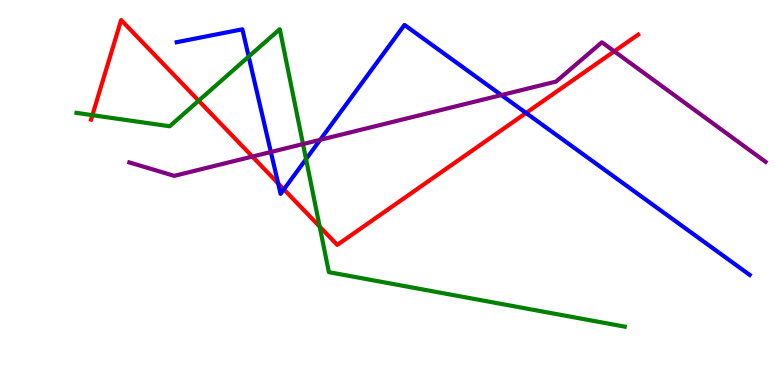[{'lines': ['blue', 'red'], 'intersections': [{'x': 3.59, 'y': 5.24}, {'x': 3.66, 'y': 5.08}, {'x': 6.79, 'y': 7.07}]}, {'lines': ['green', 'red'], 'intersections': [{'x': 1.19, 'y': 7.01}, {'x': 2.56, 'y': 7.38}, {'x': 4.12, 'y': 4.11}]}, {'lines': ['purple', 'red'], 'intersections': [{'x': 3.26, 'y': 5.93}, {'x': 7.93, 'y': 8.67}]}, {'lines': ['blue', 'green'], 'intersections': [{'x': 3.21, 'y': 8.53}, {'x': 3.95, 'y': 5.87}]}, {'lines': ['blue', 'purple'], 'intersections': [{'x': 3.49, 'y': 6.05}, {'x': 4.13, 'y': 6.37}, {'x': 6.47, 'y': 7.53}]}, {'lines': ['green', 'purple'], 'intersections': [{'x': 3.91, 'y': 6.26}]}]